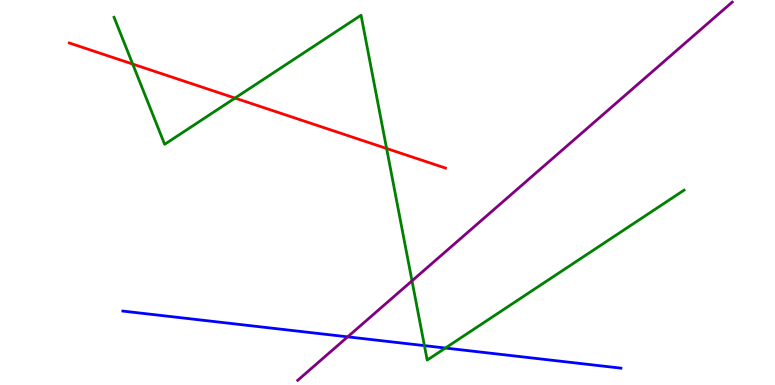[{'lines': ['blue', 'red'], 'intersections': []}, {'lines': ['green', 'red'], 'intersections': [{'x': 1.71, 'y': 8.34}, {'x': 3.03, 'y': 7.45}, {'x': 4.99, 'y': 6.14}]}, {'lines': ['purple', 'red'], 'intersections': []}, {'lines': ['blue', 'green'], 'intersections': [{'x': 5.48, 'y': 1.02}, {'x': 5.75, 'y': 0.96}]}, {'lines': ['blue', 'purple'], 'intersections': [{'x': 4.49, 'y': 1.25}]}, {'lines': ['green', 'purple'], 'intersections': [{'x': 5.32, 'y': 2.71}]}]